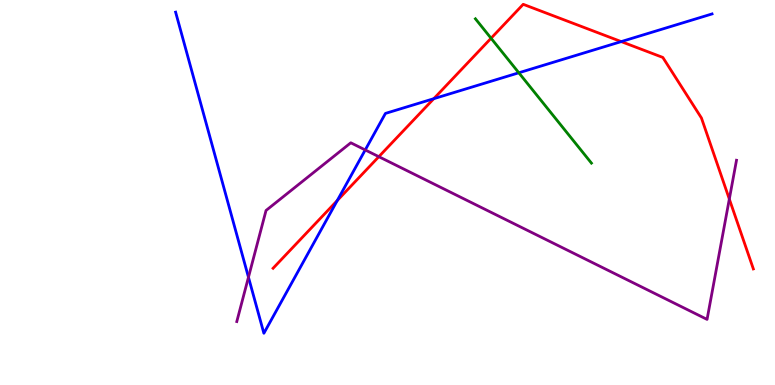[{'lines': ['blue', 'red'], 'intersections': [{'x': 4.35, 'y': 4.79}, {'x': 5.6, 'y': 7.44}, {'x': 8.02, 'y': 8.92}]}, {'lines': ['green', 'red'], 'intersections': [{'x': 6.34, 'y': 9.01}]}, {'lines': ['purple', 'red'], 'intersections': [{'x': 4.89, 'y': 5.93}, {'x': 9.41, 'y': 4.83}]}, {'lines': ['blue', 'green'], 'intersections': [{'x': 6.69, 'y': 8.11}]}, {'lines': ['blue', 'purple'], 'intersections': [{'x': 3.21, 'y': 2.8}, {'x': 4.71, 'y': 6.11}]}, {'lines': ['green', 'purple'], 'intersections': []}]